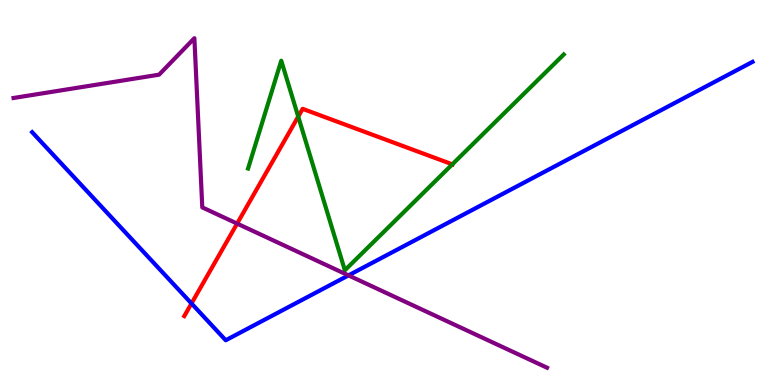[{'lines': ['blue', 'red'], 'intersections': [{'x': 2.47, 'y': 2.12}]}, {'lines': ['green', 'red'], 'intersections': [{'x': 3.85, 'y': 6.97}, {'x': 5.84, 'y': 5.73}]}, {'lines': ['purple', 'red'], 'intersections': [{'x': 3.06, 'y': 4.19}]}, {'lines': ['blue', 'green'], 'intersections': []}, {'lines': ['blue', 'purple'], 'intersections': [{'x': 4.5, 'y': 2.85}]}, {'lines': ['green', 'purple'], 'intersections': []}]